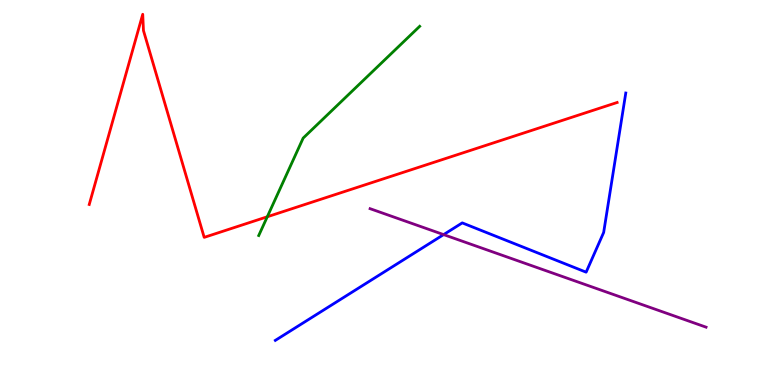[{'lines': ['blue', 'red'], 'intersections': []}, {'lines': ['green', 'red'], 'intersections': [{'x': 3.45, 'y': 4.37}]}, {'lines': ['purple', 'red'], 'intersections': []}, {'lines': ['blue', 'green'], 'intersections': []}, {'lines': ['blue', 'purple'], 'intersections': [{'x': 5.72, 'y': 3.91}]}, {'lines': ['green', 'purple'], 'intersections': []}]